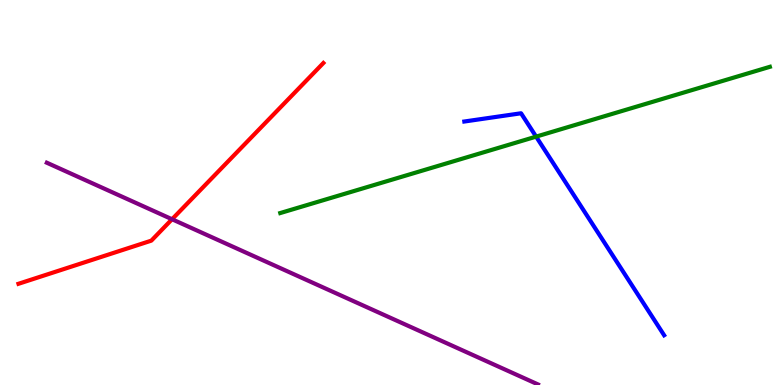[{'lines': ['blue', 'red'], 'intersections': []}, {'lines': ['green', 'red'], 'intersections': []}, {'lines': ['purple', 'red'], 'intersections': [{'x': 2.22, 'y': 4.31}]}, {'lines': ['blue', 'green'], 'intersections': [{'x': 6.92, 'y': 6.45}]}, {'lines': ['blue', 'purple'], 'intersections': []}, {'lines': ['green', 'purple'], 'intersections': []}]